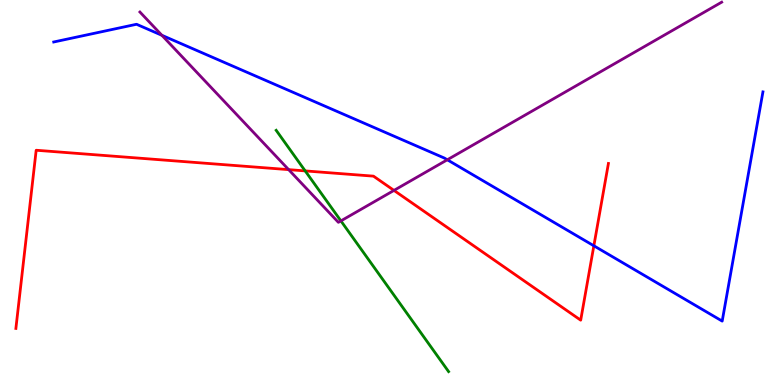[{'lines': ['blue', 'red'], 'intersections': [{'x': 7.66, 'y': 3.62}]}, {'lines': ['green', 'red'], 'intersections': [{'x': 3.94, 'y': 5.56}]}, {'lines': ['purple', 'red'], 'intersections': [{'x': 3.72, 'y': 5.59}, {'x': 5.08, 'y': 5.05}]}, {'lines': ['blue', 'green'], 'intersections': []}, {'lines': ['blue', 'purple'], 'intersections': [{'x': 2.09, 'y': 9.08}, {'x': 5.77, 'y': 5.85}]}, {'lines': ['green', 'purple'], 'intersections': [{'x': 4.4, 'y': 4.26}]}]